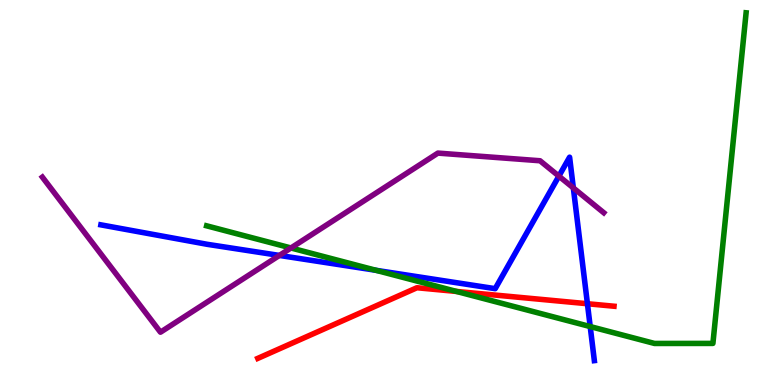[{'lines': ['blue', 'red'], 'intersections': [{'x': 7.58, 'y': 2.11}]}, {'lines': ['green', 'red'], 'intersections': [{'x': 5.89, 'y': 2.43}]}, {'lines': ['purple', 'red'], 'intersections': []}, {'lines': ['blue', 'green'], 'intersections': [{'x': 4.85, 'y': 2.98}, {'x': 7.62, 'y': 1.52}]}, {'lines': ['blue', 'purple'], 'intersections': [{'x': 3.61, 'y': 3.37}, {'x': 7.21, 'y': 5.43}, {'x': 7.4, 'y': 5.12}]}, {'lines': ['green', 'purple'], 'intersections': [{'x': 3.75, 'y': 3.56}]}]